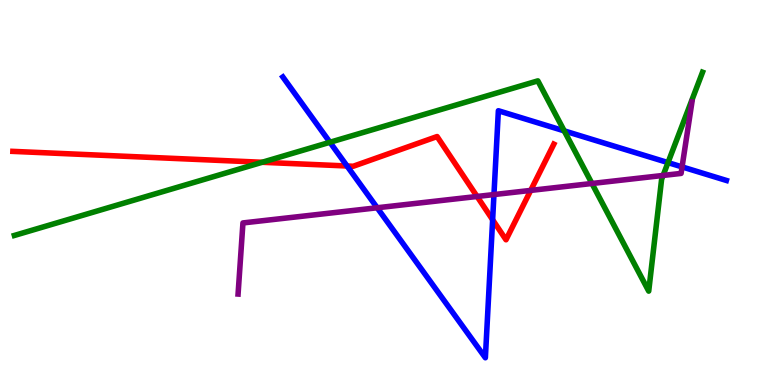[{'lines': ['blue', 'red'], 'intersections': [{'x': 4.48, 'y': 5.69}, {'x': 6.36, 'y': 4.29}]}, {'lines': ['green', 'red'], 'intersections': [{'x': 3.38, 'y': 5.78}]}, {'lines': ['purple', 'red'], 'intersections': [{'x': 6.16, 'y': 4.9}, {'x': 6.85, 'y': 5.05}]}, {'lines': ['blue', 'green'], 'intersections': [{'x': 4.26, 'y': 6.3}, {'x': 7.28, 'y': 6.6}, {'x': 8.62, 'y': 5.78}]}, {'lines': ['blue', 'purple'], 'intersections': [{'x': 4.87, 'y': 4.6}, {'x': 6.37, 'y': 4.95}, {'x': 8.8, 'y': 5.66}]}, {'lines': ['green', 'purple'], 'intersections': [{'x': 7.64, 'y': 5.23}, {'x': 8.56, 'y': 5.44}]}]